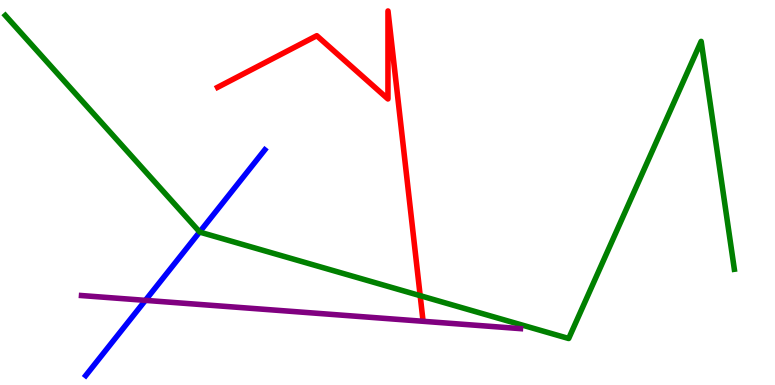[{'lines': ['blue', 'red'], 'intersections': []}, {'lines': ['green', 'red'], 'intersections': [{'x': 5.42, 'y': 2.32}]}, {'lines': ['purple', 'red'], 'intersections': []}, {'lines': ['blue', 'green'], 'intersections': [{'x': 2.58, 'y': 3.98}]}, {'lines': ['blue', 'purple'], 'intersections': [{'x': 1.88, 'y': 2.2}]}, {'lines': ['green', 'purple'], 'intersections': []}]